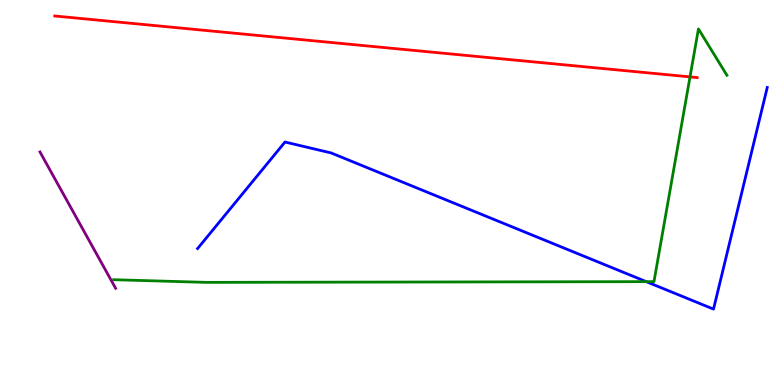[{'lines': ['blue', 'red'], 'intersections': []}, {'lines': ['green', 'red'], 'intersections': [{'x': 8.9, 'y': 8.0}]}, {'lines': ['purple', 'red'], 'intersections': []}, {'lines': ['blue', 'green'], 'intersections': [{'x': 8.34, 'y': 2.68}]}, {'lines': ['blue', 'purple'], 'intersections': []}, {'lines': ['green', 'purple'], 'intersections': []}]